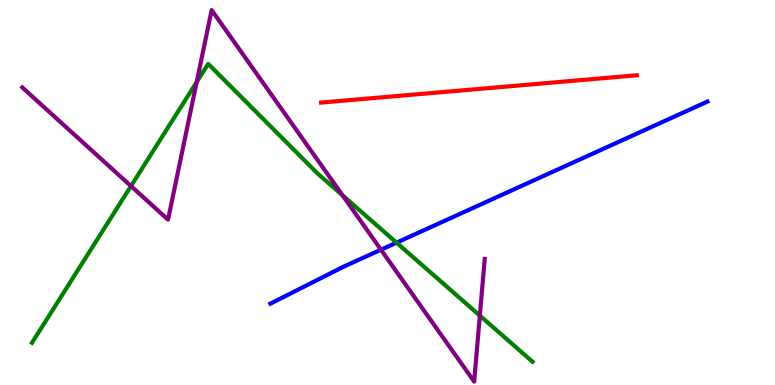[{'lines': ['blue', 'red'], 'intersections': []}, {'lines': ['green', 'red'], 'intersections': []}, {'lines': ['purple', 'red'], 'intersections': []}, {'lines': ['blue', 'green'], 'intersections': [{'x': 5.12, 'y': 3.7}]}, {'lines': ['blue', 'purple'], 'intersections': [{'x': 4.92, 'y': 3.51}]}, {'lines': ['green', 'purple'], 'intersections': [{'x': 1.69, 'y': 5.17}, {'x': 2.54, 'y': 7.87}, {'x': 4.42, 'y': 4.92}, {'x': 6.19, 'y': 1.8}]}]